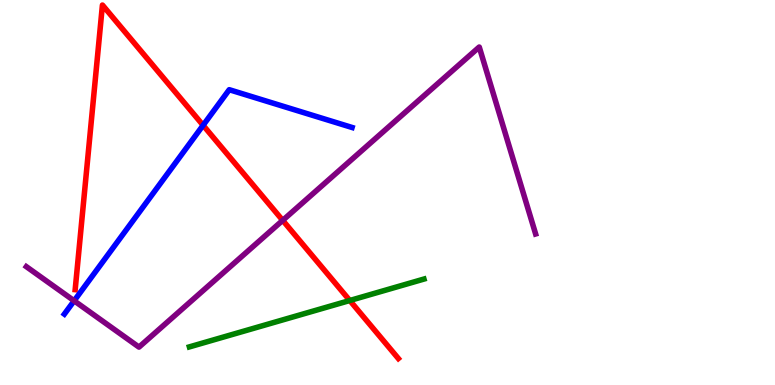[{'lines': ['blue', 'red'], 'intersections': [{'x': 2.62, 'y': 6.75}]}, {'lines': ['green', 'red'], 'intersections': [{'x': 4.51, 'y': 2.19}]}, {'lines': ['purple', 'red'], 'intersections': [{'x': 3.65, 'y': 4.28}]}, {'lines': ['blue', 'green'], 'intersections': []}, {'lines': ['blue', 'purple'], 'intersections': [{'x': 0.957, 'y': 2.19}]}, {'lines': ['green', 'purple'], 'intersections': []}]